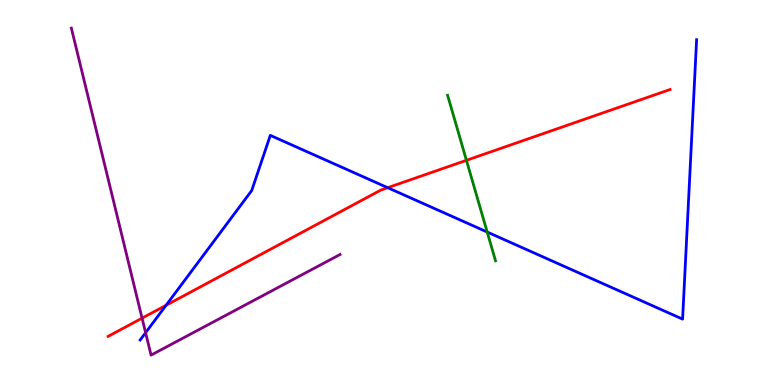[{'lines': ['blue', 'red'], 'intersections': [{'x': 2.14, 'y': 2.07}, {'x': 5.0, 'y': 5.13}]}, {'lines': ['green', 'red'], 'intersections': [{'x': 6.02, 'y': 5.84}]}, {'lines': ['purple', 'red'], 'intersections': [{'x': 1.83, 'y': 1.74}]}, {'lines': ['blue', 'green'], 'intersections': [{'x': 6.29, 'y': 3.97}]}, {'lines': ['blue', 'purple'], 'intersections': [{'x': 1.88, 'y': 1.36}]}, {'lines': ['green', 'purple'], 'intersections': []}]